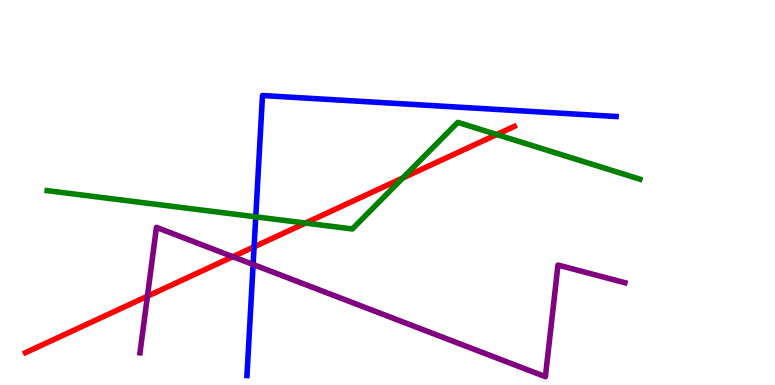[{'lines': ['blue', 'red'], 'intersections': [{'x': 3.28, 'y': 3.59}]}, {'lines': ['green', 'red'], 'intersections': [{'x': 3.94, 'y': 4.21}, {'x': 5.2, 'y': 5.38}, {'x': 6.41, 'y': 6.51}]}, {'lines': ['purple', 'red'], 'intersections': [{'x': 1.9, 'y': 2.31}, {'x': 3.0, 'y': 3.33}]}, {'lines': ['blue', 'green'], 'intersections': [{'x': 3.3, 'y': 4.37}]}, {'lines': ['blue', 'purple'], 'intersections': [{'x': 3.27, 'y': 3.13}]}, {'lines': ['green', 'purple'], 'intersections': []}]